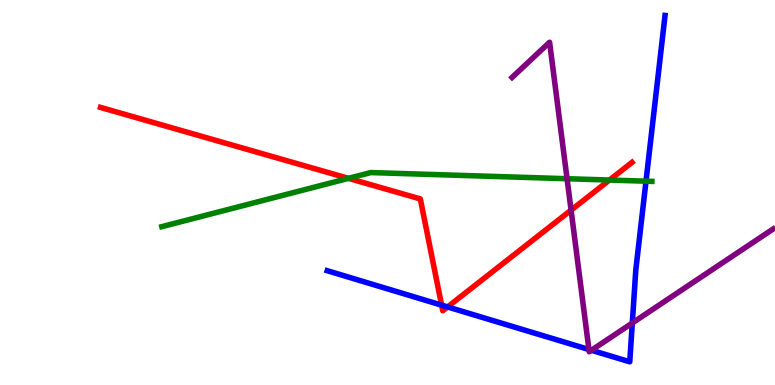[{'lines': ['blue', 'red'], 'intersections': [{'x': 5.7, 'y': 2.07}, {'x': 5.78, 'y': 2.03}]}, {'lines': ['green', 'red'], 'intersections': [{'x': 4.5, 'y': 5.37}, {'x': 7.86, 'y': 5.32}]}, {'lines': ['purple', 'red'], 'intersections': [{'x': 7.37, 'y': 4.54}]}, {'lines': ['blue', 'green'], 'intersections': [{'x': 8.34, 'y': 5.29}]}, {'lines': ['blue', 'purple'], 'intersections': [{'x': 7.6, 'y': 0.922}, {'x': 7.63, 'y': 0.902}, {'x': 8.16, 'y': 1.61}]}, {'lines': ['green', 'purple'], 'intersections': [{'x': 7.32, 'y': 5.36}]}]